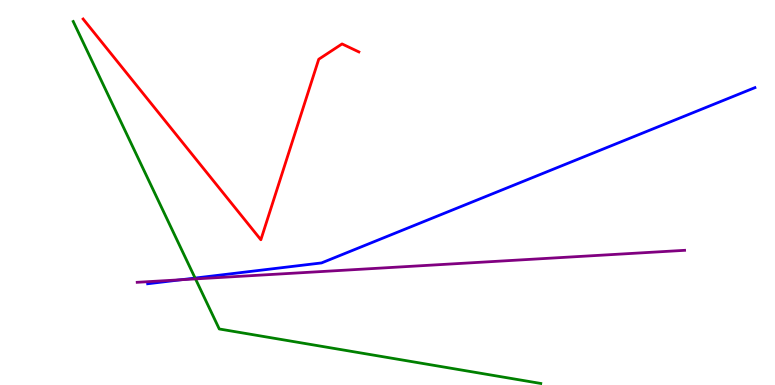[{'lines': ['blue', 'red'], 'intersections': []}, {'lines': ['green', 'red'], 'intersections': []}, {'lines': ['purple', 'red'], 'intersections': []}, {'lines': ['blue', 'green'], 'intersections': [{'x': 2.52, 'y': 2.78}]}, {'lines': ['blue', 'purple'], 'intersections': [{'x': 2.34, 'y': 2.73}]}, {'lines': ['green', 'purple'], 'intersections': [{'x': 2.52, 'y': 2.76}]}]